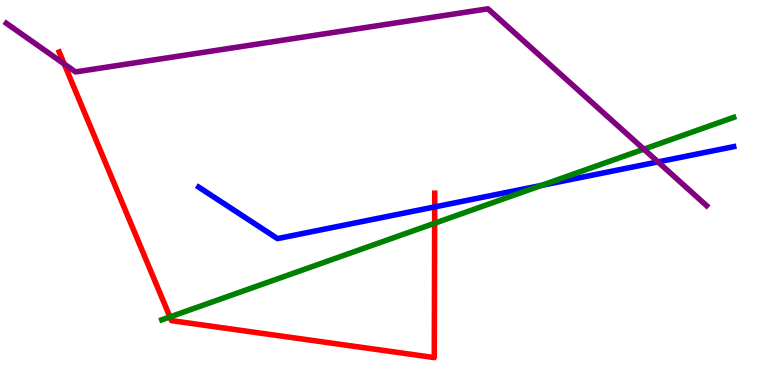[{'lines': ['blue', 'red'], 'intersections': [{'x': 5.61, 'y': 4.63}]}, {'lines': ['green', 'red'], 'intersections': [{'x': 2.19, 'y': 1.77}, {'x': 5.61, 'y': 4.2}]}, {'lines': ['purple', 'red'], 'intersections': [{'x': 0.828, 'y': 8.34}]}, {'lines': ['blue', 'green'], 'intersections': [{'x': 6.99, 'y': 5.19}]}, {'lines': ['blue', 'purple'], 'intersections': [{'x': 8.49, 'y': 5.79}]}, {'lines': ['green', 'purple'], 'intersections': [{'x': 8.31, 'y': 6.13}]}]